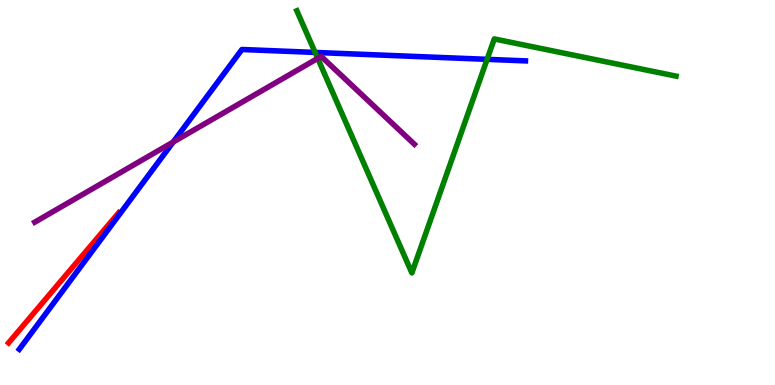[{'lines': ['blue', 'red'], 'intersections': []}, {'lines': ['green', 'red'], 'intersections': []}, {'lines': ['purple', 'red'], 'intersections': []}, {'lines': ['blue', 'green'], 'intersections': [{'x': 4.07, 'y': 8.64}, {'x': 6.29, 'y': 8.46}]}, {'lines': ['blue', 'purple'], 'intersections': [{'x': 2.23, 'y': 6.31}]}, {'lines': ['green', 'purple'], 'intersections': [{'x': 4.1, 'y': 8.48}]}]